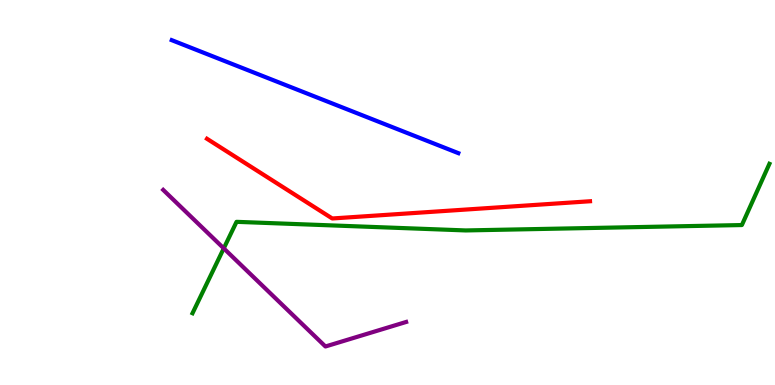[{'lines': ['blue', 'red'], 'intersections': []}, {'lines': ['green', 'red'], 'intersections': []}, {'lines': ['purple', 'red'], 'intersections': []}, {'lines': ['blue', 'green'], 'intersections': []}, {'lines': ['blue', 'purple'], 'intersections': []}, {'lines': ['green', 'purple'], 'intersections': [{'x': 2.89, 'y': 3.55}]}]